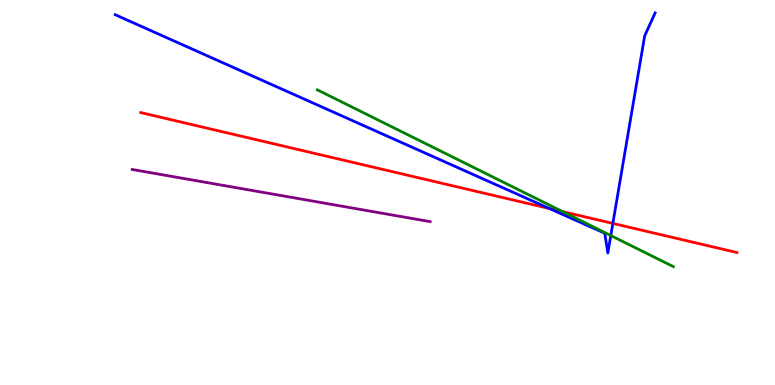[{'lines': ['blue', 'red'], 'intersections': [{'x': 7.09, 'y': 4.58}, {'x': 7.91, 'y': 4.2}]}, {'lines': ['green', 'red'], 'intersections': [{'x': 7.26, 'y': 4.5}]}, {'lines': ['purple', 'red'], 'intersections': []}, {'lines': ['blue', 'green'], 'intersections': [{'x': 7.88, 'y': 3.88}]}, {'lines': ['blue', 'purple'], 'intersections': []}, {'lines': ['green', 'purple'], 'intersections': []}]